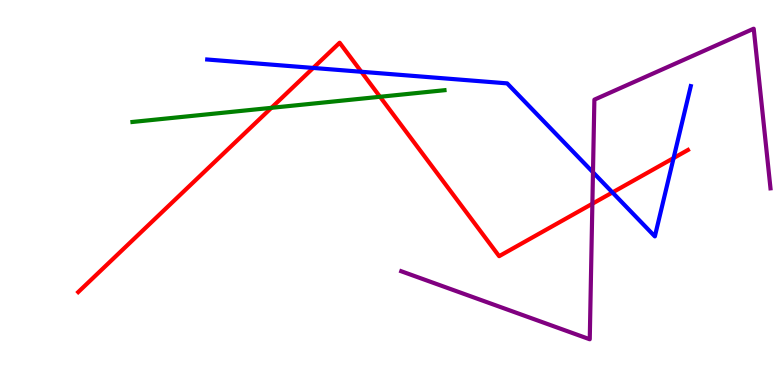[{'lines': ['blue', 'red'], 'intersections': [{'x': 4.04, 'y': 8.24}, {'x': 4.66, 'y': 8.14}, {'x': 7.9, 'y': 5.0}, {'x': 8.69, 'y': 5.89}]}, {'lines': ['green', 'red'], 'intersections': [{'x': 3.5, 'y': 7.2}, {'x': 4.9, 'y': 7.49}]}, {'lines': ['purple', 'red'], 'intersections': [{'x': 7.64, 'y': 4.71}]}, {'lines': ['blue', 'green'], 'intersections': []}, {'lines': ['blue', 'purple'], 'intersections': [{'x': 7.65, 'y': 5.53}]}, {'lines': ['green', 'purple'], 'intersections': []}]